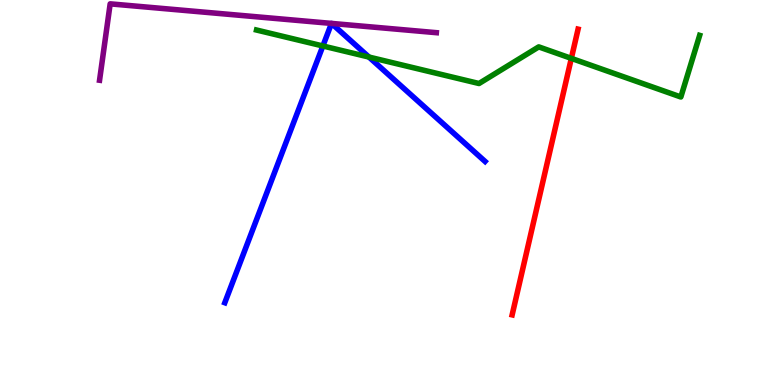[{'lines': ['blue', 'red'], 'intersections': []}, {'lines': ['green', 'red'], 'intersections': [{'x': 7.37, 'y': 8.48}]}, {'lines': ['purple', 'red'], 'intersections': []}, {'lines': ['blue', 'green'], 'intersections': [{'x': 4.17, 'y': 8.81}, {'x': 4.76, 'y': 8.52}]}, {'lines': ['blue', 'purple'], 'intersections': [{'x': 4.28, 'y': 9.39}, {'x': 4.28, 'y': 9.39}]}, {'lines': ['green', 'purple'], 'intersections': []}]